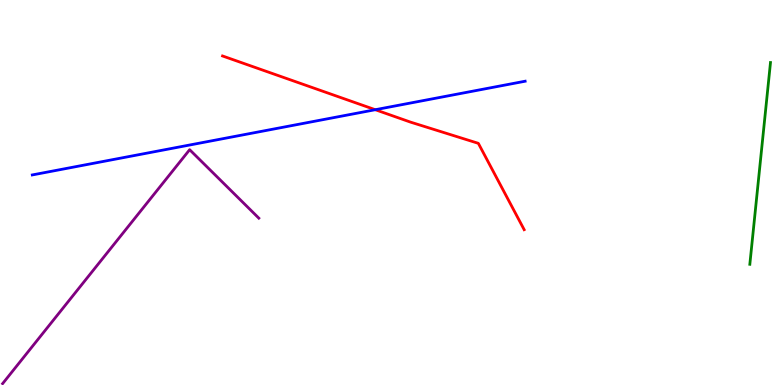[{'lines': ['blue', 'red'], 'intersections': [{'x': 4.84, 'y': 7.15}]}, {'lines': ['green', 'red'], 'intersections': []}, {'lines': ['purple', 'red'], 'intersections': []}, {'lines': ['blue', 'green'], 'intersections': []}, {'lines': ['blue', 'purple'], 'intersections': []}, {'lines': ['green', 'purple'], 'intersections': []}]